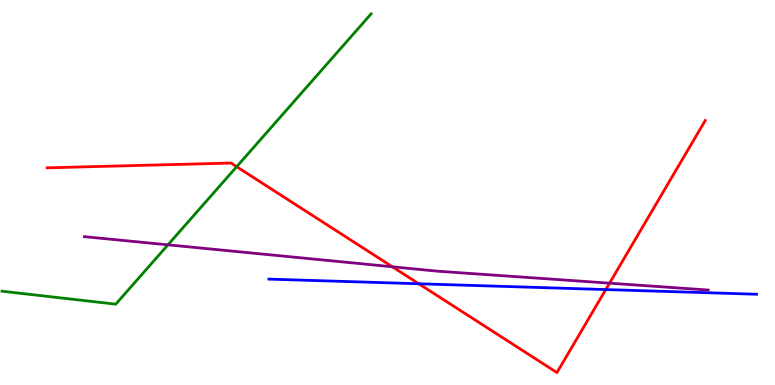[{'lines': ['blue', 'red'], 'intersections': [{'x': 5.4, 'y': 2.63}, {'x': 7.82, 'y': 2.48}]}, {'lines': ['green', 'red'], 'intersections': [{'x': 3.05, 'y': 5.67}]}, {'lines': ['purple', 'red'], 'intersections': [{'x': 5.06, 'y': 3.07}, {'x': 7.87, 'y': 2.64}]}, {'lines': ['blue', 'green'], 'intersections': []}, {'lines': ['blue', 'purple'], 'intersections': []}, {'lines': ['green', 'purple'], 'intersections': [{'x': 2.17, 'y': 3.64}]}]